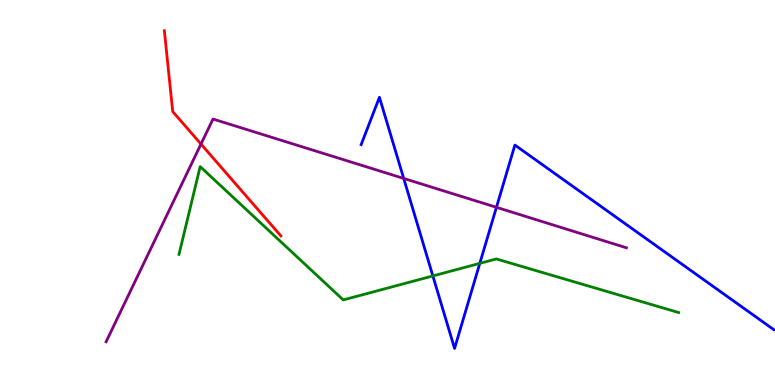[{'lines': ['blue', 'red'], 'intersections': []}, {'lines': ['green', 'red'], 'intersections': []}, {'lines': ['purple', 'red'], 'intersections': [{'x': 2.59, 'y': 6.26}]}, {'lines': ['blue', 'green'], 'intersections': [{'x': 5.59, 'y': 2.83}, {'x': 6.19, 'y': 3.16}]}, {'lines': ['blue', 'purple'], 'intersections': [{'x': 5.21, 'y': 5.37}, {'x': 6.41, 'y': 4.62}]}, {'lines': ['green', 'purple'], 'intersections': []}]